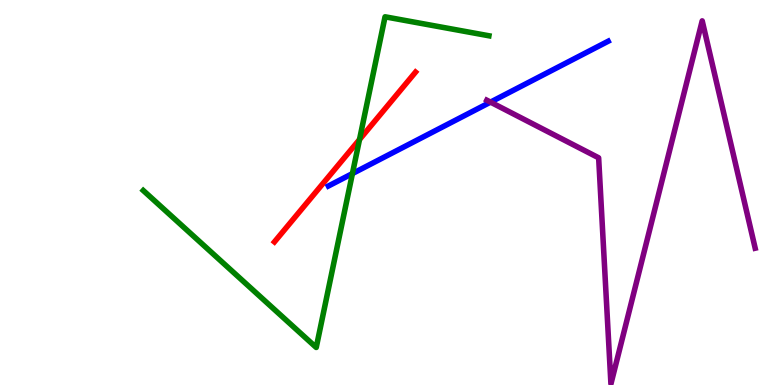[{'lines': ['blue', 'red'], 'intersections': []}, {'lines': ['green', 'red'], 'intersections': [{'x': 4.64, 'y': 6.38}]}, {'lines': ['purple', 'red'], 'intersections': []}, {'lines': ['blue', 'green'], 'intersections': [{'x': 4.55, 'y': 5.49}]}, {'lines': ['blue', 'purple'], 'intersections': [{'x': 6.33, 'y': 7.35}]}, {'lines': ['green', 'purple'], 'intersections': []}]